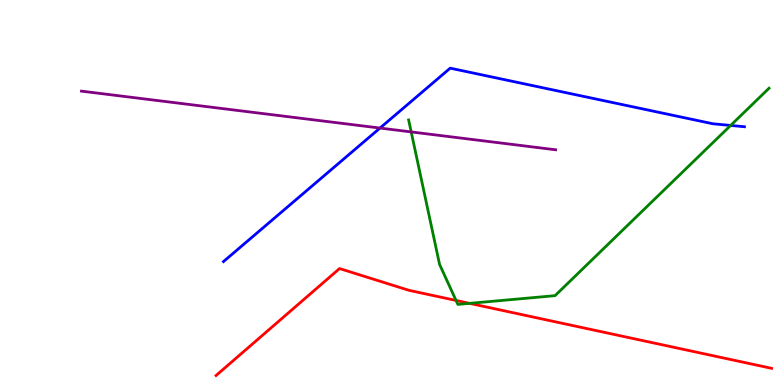[{'lines': ['blue', 'red'], 'intersections': []}, {'lines': ['green', 'red'], 'intersections': [{'x': 5.88, 'y': 2.2}, {'x': 6.06, 'y': 2.12}]}, {'lines': ['purple', 'red'], 'intersections': []}, {'lines': ['blue', 'green'], 'intersections': [{'x': 9.43, 'y': 6.74}]}, {'lines': ['blue', 'purple'], 'intersections': [{'x': 4.9, 'y': 6.67}]}, {'lines': ['green', 'purple'], 'intersections': [{'x': 5.31, 'y': 6.57}]}]